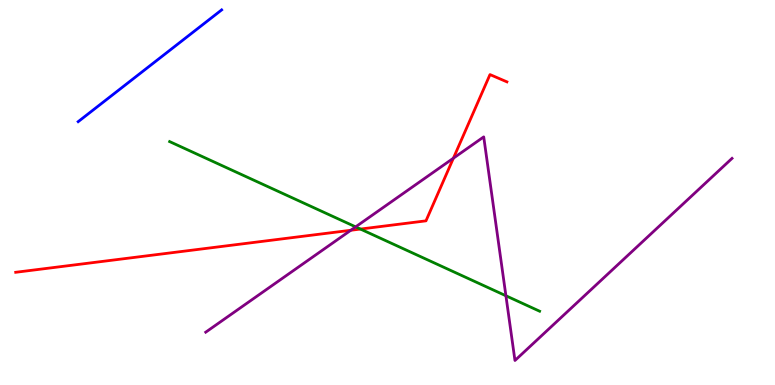[{'lines': ['blue', 'red'], 'intersections': []}, {'lines': ['green', 'red'], 'intersections': [{'x': 4.65, 'y': 4.05}]}, {'lines': ['purple', 'red'], 'intersections': [{'x': 4.53, 'y': 4.02}, {'x': 5.85, 'y': 5.89}]}, {'lines': ['blue', 'green'], 'intersections': []}, {'lines': ['blue', 'purple'], 'intersections': []}, {'lines': ['green', 'purple'], 'intersections': [{'x': 4.59, 'y': 4.11}, {'x': 6.53, 'y': 2.32}]}]